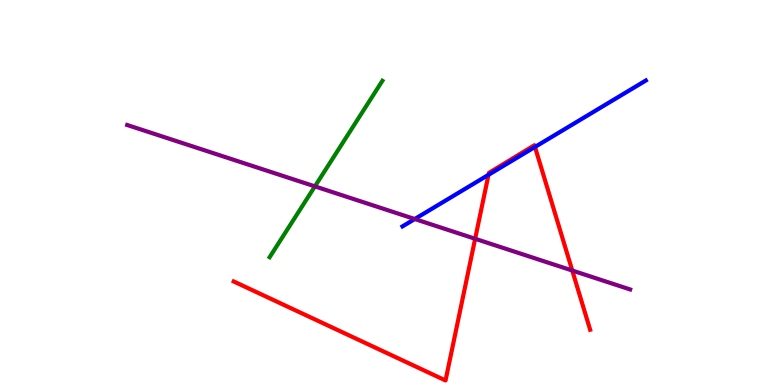[{'lines': ['blue', 'red'], 'intersections': [{'x': 6.3, 'y': 5.46}, {'x': 6.9, 'y': 6.18}]}, {'lines': ['green', 'red'], 'intersections': []}, {'lines': ['purple', 'red'], 'intersections': [{'x': 6.13, 'y': 3.8}, {'x': 7.38, 'y': 2.97}]}, {'lines': ['blue', 'green'], 'intersections': []}, {'lines': ['blue', 'purple'], 'intersections': [{'x': 5.35, 'y': 4.31}]}, {'lines': ['green', 'purple'], 'intersections': [{'x': 4.06, 'y': 5.16}]}]